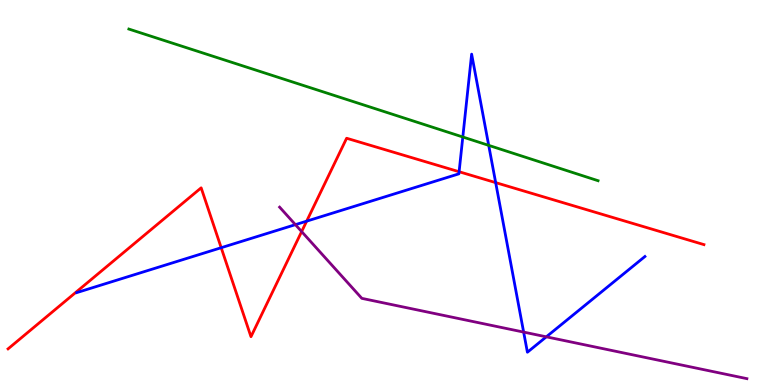[{'lines': ['blue', 'red'], 'intersections': [{'x': 2.85, 'y': 3.57}, {'x': 3.96, 'y': 4.26}, {'x': 5.92, 'y': 5.54}, {'x': 6.4, 'y': 5.26}]}, {'lines': ['green', 'red'], 'intersections': []}, {'lines': ['purple', 'red'], 'intersections': [{'x': 3.89, 'y': 3.98}]}, {'lines': ['blue', 'green'], 'intersections': [{'x': 5.97, 'y': 6.44}, {'x': 6.31, 'y': 6.22}]}, {'lines': ['blue', 'purple'], 'intersections': [{'x': 3.81, 'y': 4.16}, {'x': 6.76, 'y': 1.37}, {'x': 7.05, 'y': 1.25}]}, {'lines': ['green', 'purple'], 'intersections': []}]